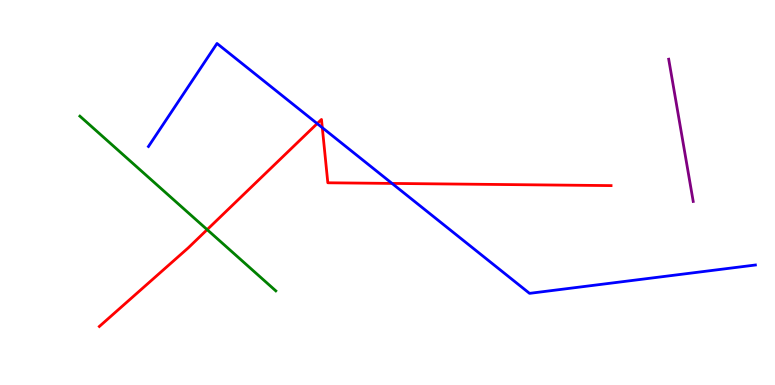[{'lines': ['blue', 'red'], 'intersections': [{'x': 4.09, 'y': 6.79}, {'x': 4.16, 'y': 6.68}, {'x': 5.06, 'y': 5.24}]}, {'lines': ['green', 'red'], 'intersections': [{'x': 2.67, 'y': 4.04}]}, {'lines': ['purple', 'red'], 'intersections': []}, {'lines': ['blue', 'green'], 'intersections': []}, {'lines': ['blue', 'purple'], 'intersections': []}, {'lines': ['green', 'purple'], 'intersections': []}]